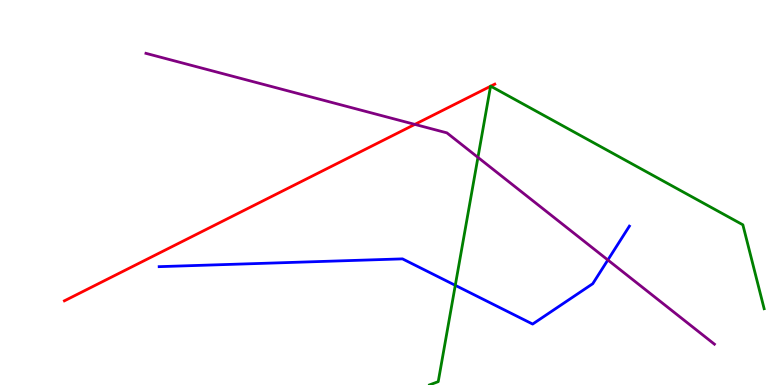[{'lines': ['blue', 'red'], 'intersections': []}, {'lines': ['green', 'red'], 'intersections': [{'x': 6.33, 'y': 7.76}, {'x': 6.33, 'y': 7.76}]}, {'lines': ['purple', 'red'], 'intersections': [{'x': 5.35, 'y': 6.77}]}, {'lines': ['blue', 'green'], 'intersections': [{'x': 5.87, 'y': 2.59}]}, {'lines': ['blue', 'purple'], 'intersections': [{'x': 7.84, 'y': 3.25}]}, {'lines': ['green', 'purple'], 'intersections': [{'x': 6.17, 'y': 5.91}]}]